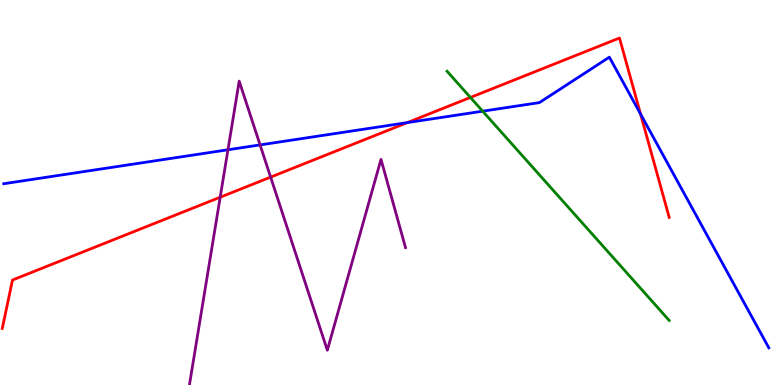[{'lines': ['blue', 'red'], 'intersections': [{'x': 5.26, 'y': 6.82}, {'x': 8.27, 'y': 7.04}]}, {'lines': ['green', 'red'], 'intersections': [{'x': 6.07, 'y': 7.47}]}, {'lines': ['purple', 'red'], 'intersections': [{'x': 2.84, 'y': 4.88}, {'x': 3.49, 'y': 5.4}]}, {'lines': ['blue', 'green'], 'intersections': [{'x': 6.23, 'y': 7.11}]}, {'lines': ['blue', 'purple'], 'intersections': [{'x': 2.94, 'y': 6.11}, {'x': 3.36, 'y': 6.24}]}, {'lines': ['green', 'purple'], 'intersections': []}]